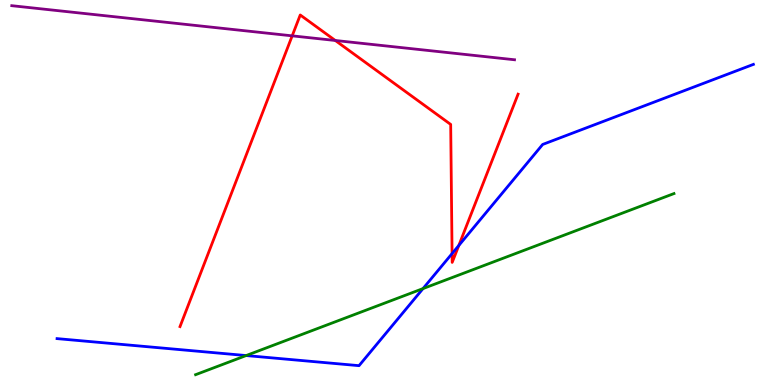[{'lines': ['blue', 'red'], 'intersections': [{'x': 5.83, 'y': 3.41}, {'x': 5.92, 'y': 3.62}]}, {'lines': ['green', 'red'], 'intersections': []}, {'lines': ['purple', 'red'], 'intersections': [{'x': 3.77, 'y': 9.07}, {'x': 4.33, 'y': 8.95}]}, {'lines': ['blue', 'green'], 'intersections': [{'x': 3.18, 'y': 0.765}, {'x': 5.46, 'y': 2.5}]}, {'lines': ['blue', 'purple'], 'intersections': []}, {'lines': ['green', 'purple'], 'intersections': []}]